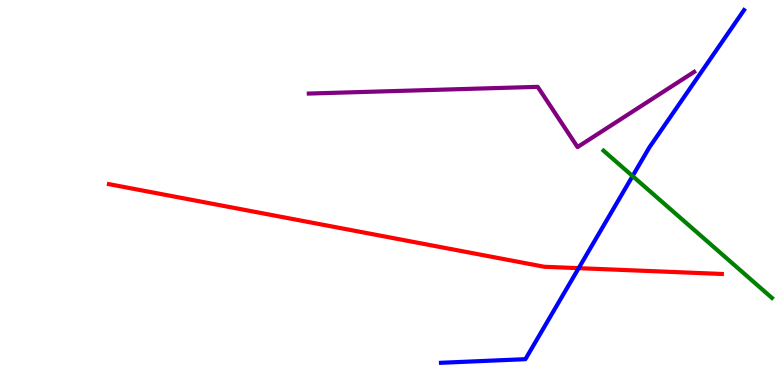[{'lines': ['blue', 'red'], 'intersections': [{'x': 7.47, 'y': 3.03}]}, {'lines': ['green', 'red'], 'intersections': []}, {'lines': ['purple', 'red'], 'intersections': []}, {'lines': ['blue', 'green'], 'intersections': [{'x': 8.16, 'y': 5.43}]}, {'lines': ['blue', 'purple'], 'intersections': []}, {'lines': ['green', 'purple'], 'intersections': []}]